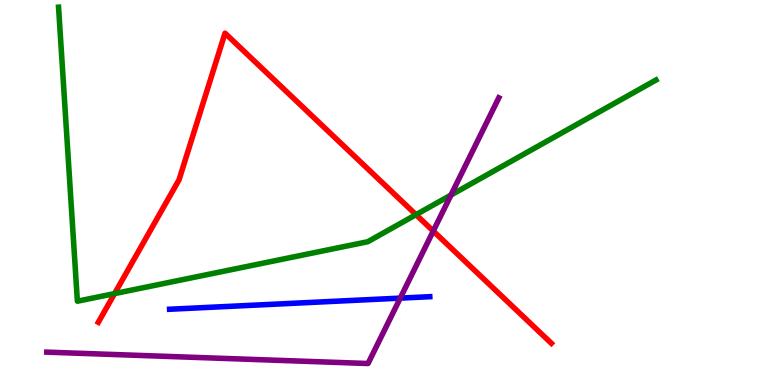[{'lines': ['blue', 'red'], 'intersections': []}, {'lines': ['green', 'red'], 'intersections': [{'x': 1.48, 'y': 2.37}, {'x': 5.37, 'y': 4.42}]}, {'lines': ['purple', 'red'], 'intersections': [{'x': 5.59, 'y': 4.0}]}, {'lines': ['blue', 'green'], 'intersections': []}, {'lines': ['blue', 'purple'], 'intersections': [{'x': 5.16, 'y': 2.26}]}, {'lines': ['green', 'purple'], 'intersections': [{'x': 5.82, 'y': 4.93}]}]